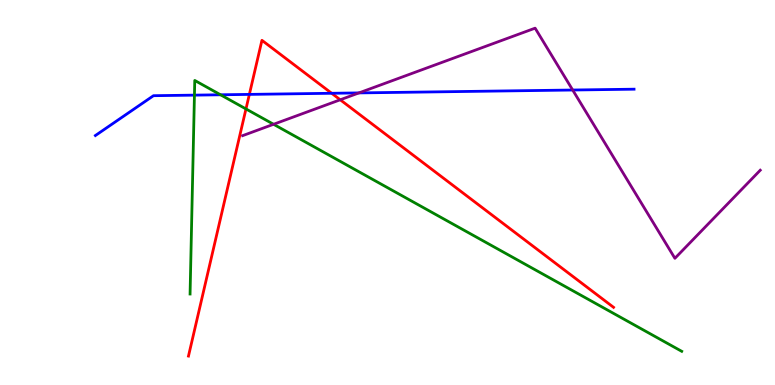[{'lines': ['blue', 'red'], 'intersections': [{'x': 3.22, 'y': 7.55}, {'x': 4.28, 'y': 7.58}]}, {'lines': ['green', 'red'], 'intersections': [{'x': 3.17, 'y': 7.17}]}, {'lines': ['purple', 'red'], 'intersections': [{'x': 4.39, 'y': 7.41}]}, {'lines': ['blue', 'green'], 'intersections': [{'x': 2.51, 'y': 7.53}, {'x': 2.85, 'y': 7.54}]}, {'lines': ['blue', 'purple'], 'intersections': [{'x': 4.63, 'y': 7.59}, {'x': 7.39, 'y': 7.66}]}, {'lines': ['green', 'purple'], 'intersections': [{'x': 3.53, 'y': 6.77}]}]